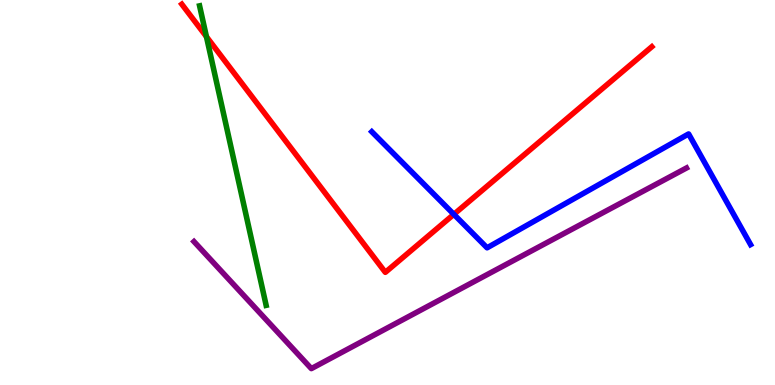[{'lines': ['blue', 'red'], 'intersections': [{'x': 5.86, 'y': 4.43}]}, {'lines': ['green', 'red'], 'intersections': [{'x': 2.66, 'y': 9.05}]}, {'lines': ['purple', 'red'], 'intersections': []}, {'lines': ['blue', 'green'], 'intersections': []}, {'lines': ['blue', 'purple'], 'intersections': []}, {'lines': ['green', 'purple'], 'intersections': []}]